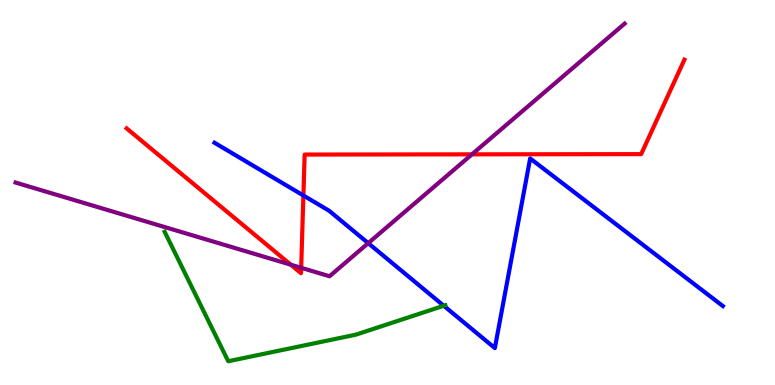[{'lines': ['blue', 'red'], 'intersections': [{'x': 3.91, 'y': 4.92}]}, {'lines': ['green', 'red'], 'intersections': []}, {'lines': ['purple', 'red'], 'intersections': [{'x': 3.75, 'y': 3.12}, {'x': 3.89, 'y': 3.04}, {'x': 6.09, 'y': 5.99}]}, {'lines': ['blue', 'green'], 'intersections': [{'x': 5.73, 'y': 2.06}]}, {'lines': ['blue', 'purple'], 'intersections': [{'x': 4.75, 'y': 3.68}]}, {'lines': ['green', 'purple'], 'intersections': []}]